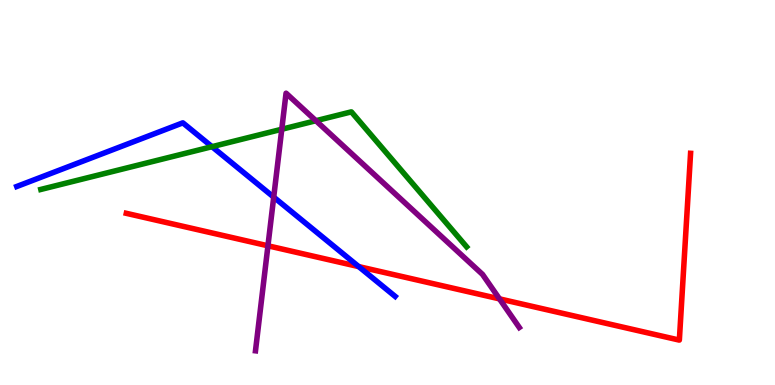[{'lines': ['blue', 'red'], 'intersections': [{'x': 4.63, 'y': 3.08}]}, {'lines': ['green', 'red'], 'intersections': []}, {'lines': ['purple', 'red'], 'intersections': [{'x': 3.46, 'y': 3.62}, {'x': 6.44, 'y': 2.24}]}, {'lines': ['blue', 'green'], 'intersections': [{'x': 2.74, 'y': 6.19}]}, {'lines': ['blue', 'purple'], 'intersections': [{'x': 3.53, 'y': 4.88}]}, {'lines': ['green', 'purple'], 'intersections': [{'x': 3.64, 'y': 6.64}, {'x': 4.08, 'y': 6.86}]}]